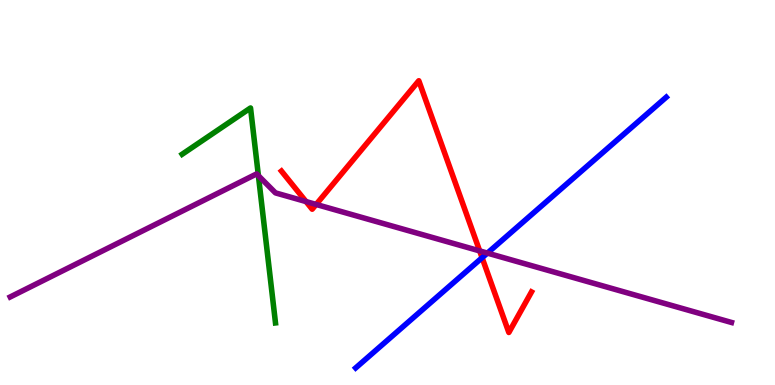[{'lines': ['blue', 'red'], 'intersections': [{'x': 6.22, 'y': 3.31}]}, {'lines': ['green', 'red'], 'intersections': []}, {'lines': ['purple', 'red'], 'intersections': [{'x': 3.95, 'y': 4.76}, {'x': 4.08, 'y': 4.69}, {'x': 6.19, 'y': 3.48}]}, {'lines': ['blue', 'green'], 'intersections': []}, {'lines': ['blue', 'purple'], 'intersections': [{'x': 6.29, 'y': 3.43}]}, {'lines': ['green', 'purple'], 'intersections': [{'x': 3.33, 'y': 5.44}]}]